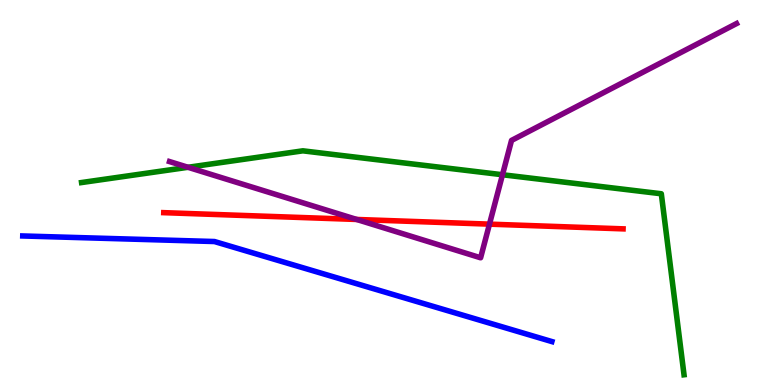[{'lines': ['blue', 'red'], 'intersections': []}, {'lines': ['green', 'red'], 'intersections': []}, {'lines': ['purple', 'red'], 'intersections': [{'x': 4.6, 'y': 4.3}, {'x': 6.32, 'y': 4.18}]}, {'lines': ['blue', 'green'], 'intersections': []}, {'lines': ['blue', 'purple'], 'intersections': []}, {'lines': ['green', 'purple'], 'intersections': [{'x': 2.43, 'y': 5.65}, {'x': 6.48, 'y': 5.46}]}]